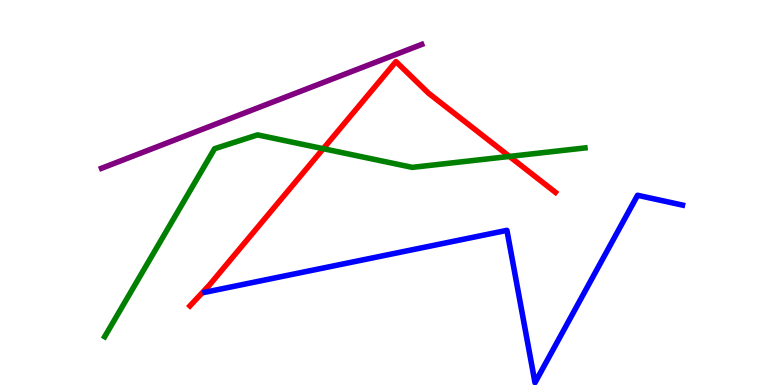[{'lines': ['blue', 'red'], 'intersections': []}, {'lines': ['green', 'red'], 'intersections': [{'x': 4.17, 'y': 6.14}, {'x': 6.57, 'y': 5.94}]}, {'lines': ['purple', 'red'], 'intersections': []}, {'lines': ['blue', 'green'], 'intersections': []}, {'lines': ['blue', 'purple'], 'intersections': []}, {'lines': ['green', 'purple'], 'intersections': []}]